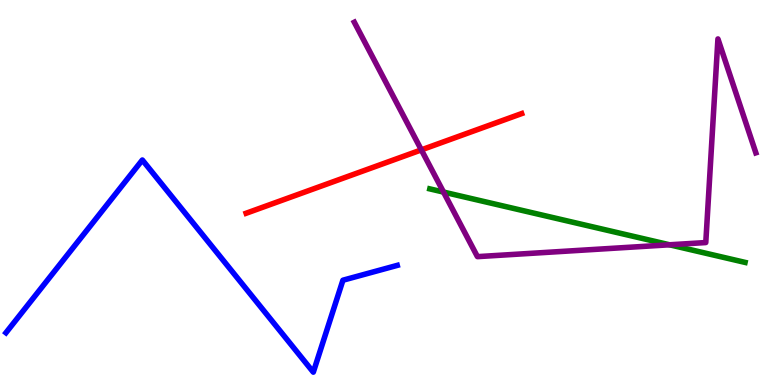[{'lines': ['blue', 'red'], 'intersections': []}, {'lines': ['green', 'red'], 'intersections': []}, {'lines': ['purple', 'red'], 'intersections': [{'x': 5.44, 'y': 6.11}]}, {'lines': ['blue', 'green'], 'intersections': []}, {'lines': ['blue', 'purple'], 'intersections': []}, {'lines': ['green', 'purple'], 'intersections': [{'x': 5.72, 'y': 5.01}, {'x': 8.64, 'y': 3.64}]}]